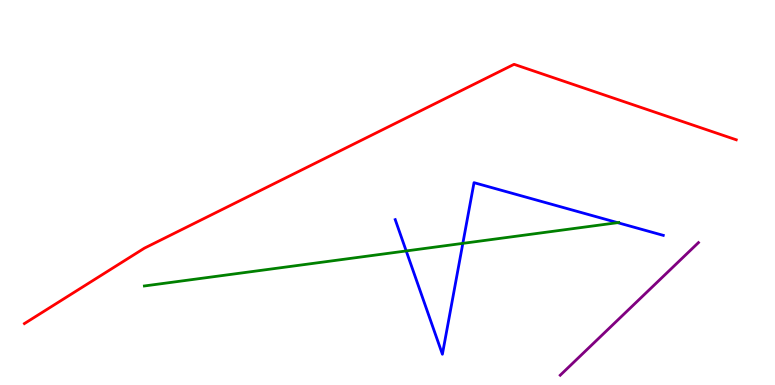[{'lines': ['blue', 'red'], 'intersections': []}, {'lines': ['green', 'red'], 'intersections': []}, {'lines': ['purple', 'red'], 'intersections': []}, {'lines': ['blue', 'green'], 'intersections': [{'x': 5.24, 'y': 3.48}, {'x': 5.97, 'y': 3.68}, {'x': 7.97, 'y': 4.22}]}, {'lines': ['blue', 'purple'], 'intersections': []}, {'lines': ['green', 'purple'], 'intersections': []}]